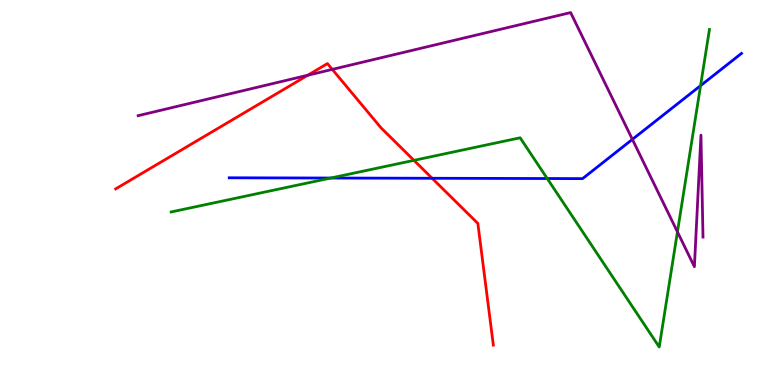[{'lines': ['blue', 'red'], 'intersections': [{'x': 5.58, 'y': 5.37}]}, {'lines': ['green', 'red'], 'intersections': [{'x': 5.34, 'y': 5.83}]}, {'lines': ['purple', 'red'], 'intersections': [{'x': 3.97, 'y': 8.05}, {'x': 4.29, 'y': 8.2}]}, {'lines': ['blue', 'green'], 'intersections': [{'x': 4.27, 'y': 5.38}, {'x': 7.06, 'y': 5.36}, {'x': 9.04, 'y': 7.78}]}, {'lines': ['blue', 'purple'], 'intersections': [{'x': 8.16, 'y': 6.38}]}, {'lines': ['green', 'purple'], 'intersections': [{'x': 8.74, 'y': 3.98}]}]